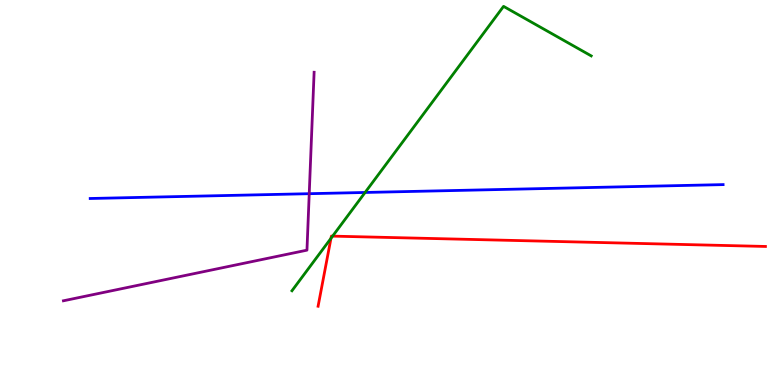[{'lines': ['blue', 'red'], 'intersections': []}, {'lines': ['green', 'red'], 'intersections': [{'x': 4.27, 'y': 3.81}, {'x': 4.29, 'y': 3.87}]}, {'lines': ['purple', 'red'], 'intersections': []}, {'lines': ['blue', 'green'], 'intersections': [{'x': 4.71, 'y': 5.0}]}, {'lines': ['blue', 'purple'], 'intersections': [{'x': 3.99, 'y': 4.97}]}, {'lines': ['green', 'purple'], 'intersections': []}]